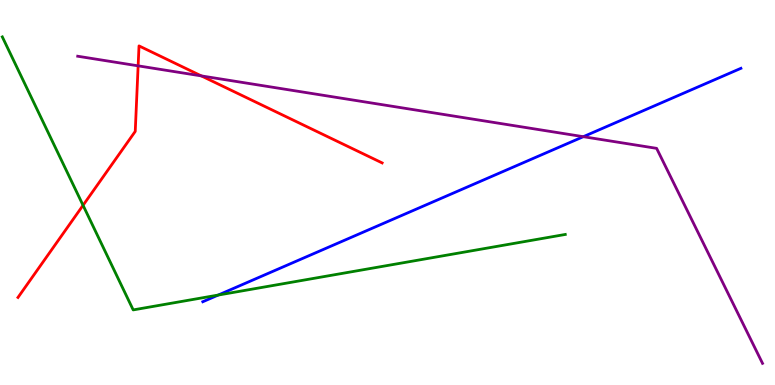[{'lines': ['blue', 'red'], 'intersections': []}, {'lines': ['green', 'red'], 'intersections': [{'x': 1.07, 'y': 4.67}]}, {'lines': ['purple', 'red'], 'intersections': [{'x': 1.78, 'y': 8.29}, {'x': 2.6, 'y': 8.03}]}, {'lines': ['blue', 'green'], 'intersections': [{'x': 2.82, 'y': 2.34}]}, {'lines': ['blue', 'purple'], 'intersections': [{'x': 7.53, 'y': 6.45}]}, {'lines': ['green', 'purple'], 'intersections': []}]